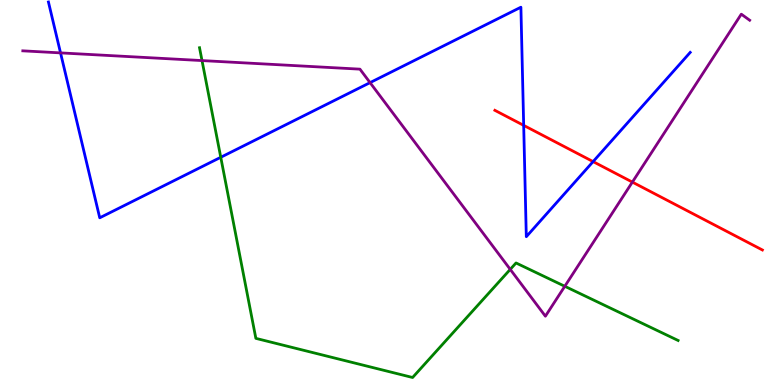[{'lines': ['blue', 'red'], 'intersections': [{'x': 6.76, 'y': 6.74}, {'x': 7.65, 'y': 5.8}]}, {'lines': ['green', 'red'], 'intersections': []}, {'lines': ['purple', 'red'], 'intersections': [{'x': 8.16, 'y': 5.27}]}, {'lines': ['blue', 'green'], 'intersections': [{'x': 2.85, 'y': 5.91}]}, {'lines': ['blue', 'purple'], 'intersections': [{'x': 0.781, 'y': 8.63}, {'x': 4.77, 'y': 7.85}]}, {'lines': ['green', 'purple'], 'intersections': [{'x': 2.61, 'y': 8.43}, {'x': 6.58, 'y': 3.0}, {'x': 7.29, 'y': 2.56}]}]